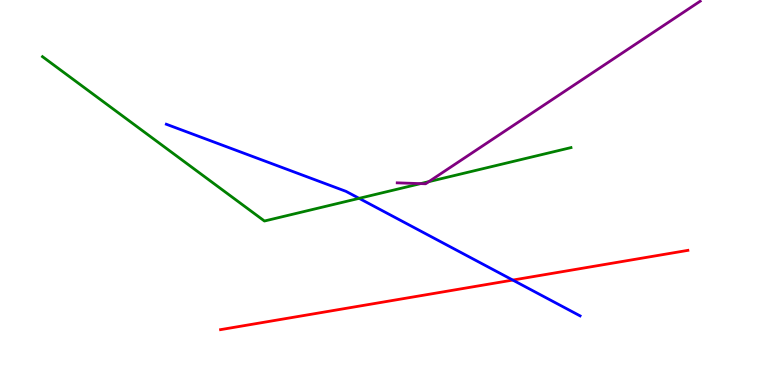[{'lines': ['blue', 'red'], 'intersections': [{'x': 6.62, 'y': 2.73}]}, {'lines': ['green', 'red'], 'intersections': []}, {'lines': ['purple', 'red'], 'intersections': []}, {'lines': ['blue', 'green'], 'intersections': [{'x': 4.63, 'y': 4.85}]}, {'lines': ['blue', 'purple'], 'intersections': []}, {'lines': ['green', 'purple'], 'intersections': [{'x': 5.43, 'y': 5.23}, {'x': 5.53, 'y': 5.28}]}]